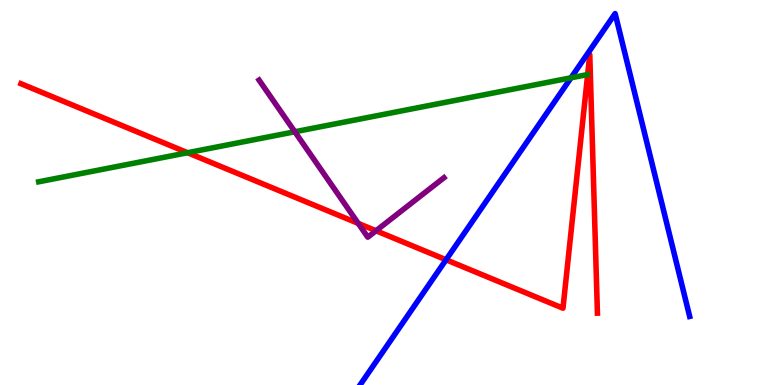[{'lines': ['blue', 'red'], 'intersections': [{'x': 5.76, 'y': 3.25}]}, {'lines': ['green', 'red'], 'intersections': [{'x': 2.42, 'y': 6.03}]}, {'lines': ['purple', 'red'], 'intersections': [{'x': 4.62, 'y': 4.2}, {'x': 4.85, 'y': 4.01}]}, {'lines': ['blue', 'green'], 'intersections': [{'x': 7.37, 'y': 7.98}]}, {'lines': ['blue', 'purple'], 'intersections': []}, {'lines': ['green', 'purple'], 'intersections': [{'x': 3.8, 'y': 6.58}]}]